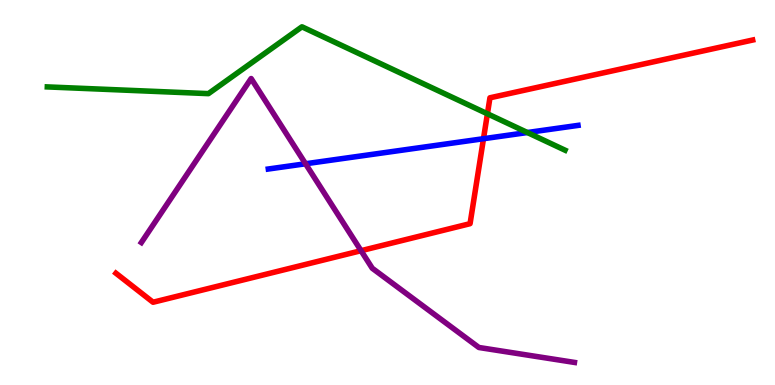[{'lines': ['blue', 'red'], 'intersections': [{'x': 6.24, 'y': 6.4}]}, {'lines': ['green', 'red'], 'intersections': [{'x': 6.29, 'y': 7.04}]}, {'lines': ['purple', 'red'], 'intersections': [{'x': 4.66, 'y': 3.49}]}, {'lines': ['blue', 'green'], 'intersections': [{'x': 6.81, 'y': 6.56}]}, {'lines': ['blue', 'purple'], 'intersections': [{'x': 3.94, 'y': 5.75}]}, {'lines': ['green', 'purple'], 'intersections': []}]